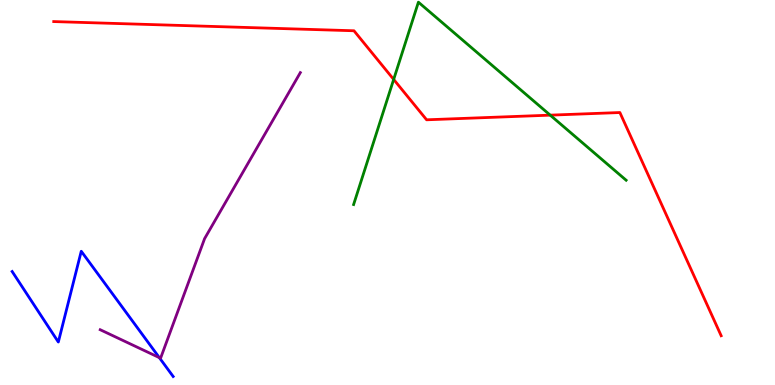[{'lines': ['blue', 'red'], 'intersections': []}, {'lines': ['green', 'red'], 'intersections': [{'x': 5.08, 'y': 7.94}, {'x': 7.1, 'y': 7.01}]}, {'lines': ['purple', 'red'], 'intersections': []}, {'lines': ['blue', 'green'], 'intersections': []}, {'lines': ['blue', 'purple'], 'intersections': [{'x': 2.06, 'y': 0.711}]}, {'lines': ['green', 'purple'], 'intersections': []}]